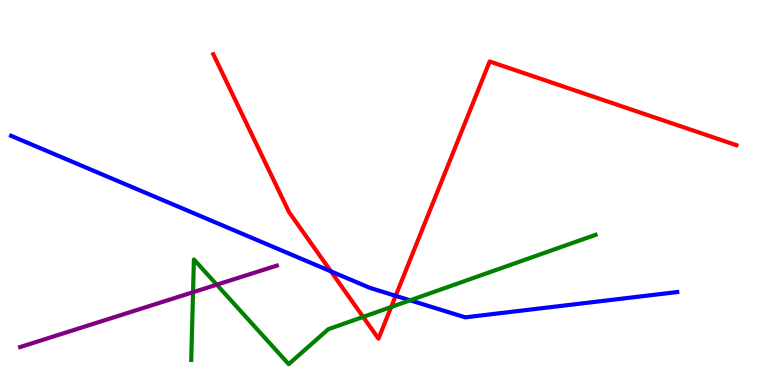[{'lines': ['blue', 'red'], 'intersections': [{'x': 4.27, 'y': 2.95}, {'x': 5.11, 'y': 2.32}]}, {'lines': ['green', 'red'], 'intersections': [{'x': 4.69, 'y': 1.77}, {'x': 5.05, 'y': 2.03}]}, {'lines': ['purple', 'red'], 'intersections': []}, {'lines': ['blue', 'green'], 'intersections': [{'x': 5.29, 'y': 2.2}]}, {'lines': ['blue', 'purple'], 'intersections': []}, {'lines': ['green', 'purple'], 'intersections': [{'x': 2.49, 'y': 2.41}, {'x': 2.8, 'y': 2.61}]}]